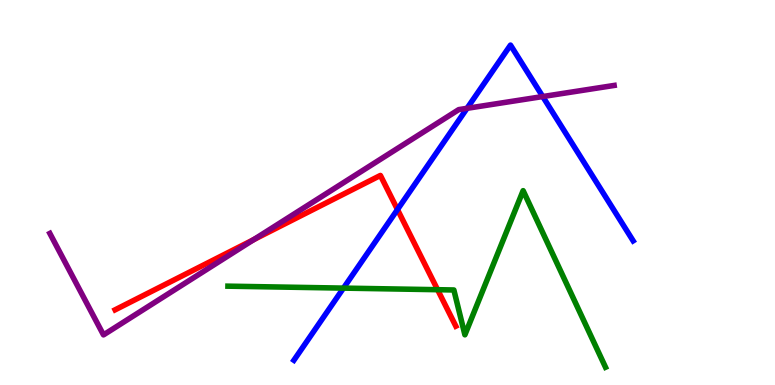[{'lines': ['blue', 'red'], 'intersections': [{'x': 5.13, 'y': 4.56}]}, {'lines': ['green', 'red'], 'intersections': [{'x': 5.65, 'y': 2.48}]}, {'lines': ['purple', 'red'], 'intersections': [{'x': 3.27, 'y': 3.78}]}, {'lines': ['blue', 'green'], 'intersections': [{'x': 4.43, 'y': 2.52}]}, {'lines': ['blue', 'purple'], 'intersections': [{'x': 6.03, 'y': 7.19}, {'x': 7.0, 'y': 7.49}]}, {'lines': ['green', 'purple'], 'intersections': []}]